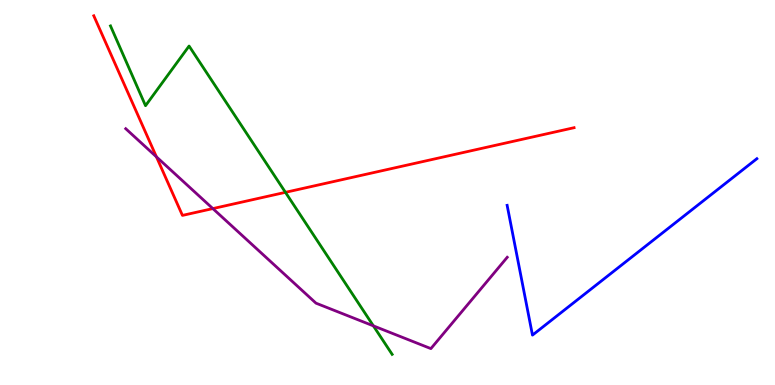[{'lines': ['blue', 'red'], 'intersections': []}, {'lines': ['green', 'red'], 'intersections': [{'x': 3.68, 'y': 5.0}]}, {'lines': ['purple', 'red'], 'intersections': [{'x': 2.02, 'y': 5.93}, {'x': 2.75, 'y': 4.58}]}, {'lines': ['blue', 'green'], 'intersections': []}, {'lines': ['blue', 'purple'], 'intersections': []}, {'lines': ['green', 'purple'], 'intersections': [{'x': 4.82, 'y': 1.54}]}]